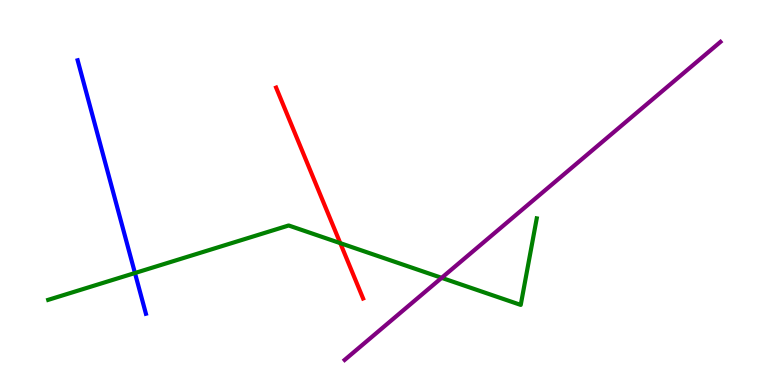[{'lines': ['blue', 'red'], 'intersections': []}, {'lines': ['green', 'red'], 'intersections': [{'x': 4.39, 'y': 3.68}]}, {'lines': ['purple', 'red'], 'intersections': []}, {'lines': ['blue', 'green'], 'intersections': [{'x': 1.74, 'y': 2.91}]}, {'lines': ['blue', 'purple'], 'intersections': []}, {'lines': ['green', 'purple'], 'intersections': [{'x': 5.7, 'y': 2.78}]}]